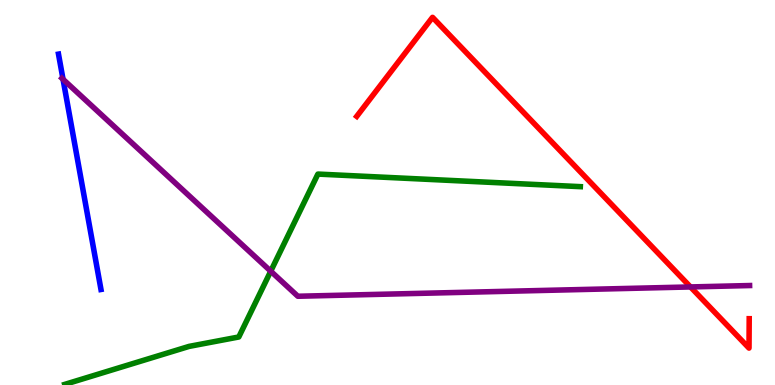[{'lines': ['blue', 'red'], 'intersections': []}, {'lines': ['green', 'red'], 'intersections': []}, {'lines': ['purple', 'red'], 'intersections': [{'x': 8.91, 'y': 2.55}]}, {'lines': ['blue', 'green'], 'intersections': []}, {'lines': ['blue', 'purple'], 'intersections': [{'x': 0.813, 'y': 7.94}]}, {'lines': ['green', 'purple'], 'intersections': [{'x': 3.49, 'y': 2.96}]}]